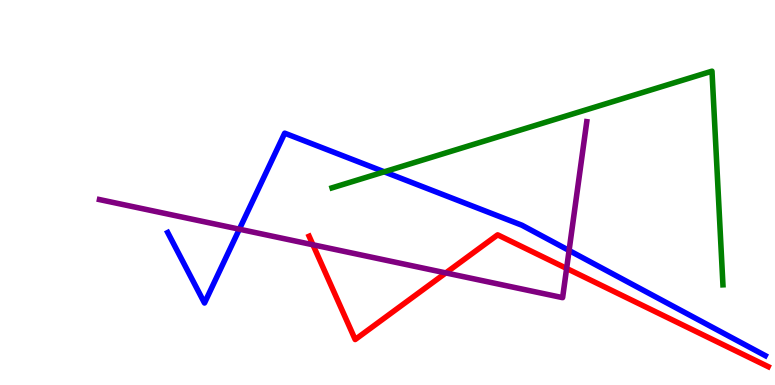[{'lines': ['blue', 'red'], 'intersections': []}, {'lines': ['green', 'red'], 'intersections': []}, {'lines': ['purple', 'red'], 'intersections': [{'x': 4.04, 'y': 3.64}, {'x': 5.75, 'y': 2.91}, {'x': 7.31, 'y': 3.03}]}, {'lines': ['blue', 'green'], 'intersections': [{'x': 4.96, 'y': 5.54}]}, {'lines': ['blue', 'purple'], 'intersections': [{'x': 3.09, 'y': 4.05}, {'x': 7.34, 'y': 3.49}]}, {'lines': ['green', 'purple'], 'intersections': []}]